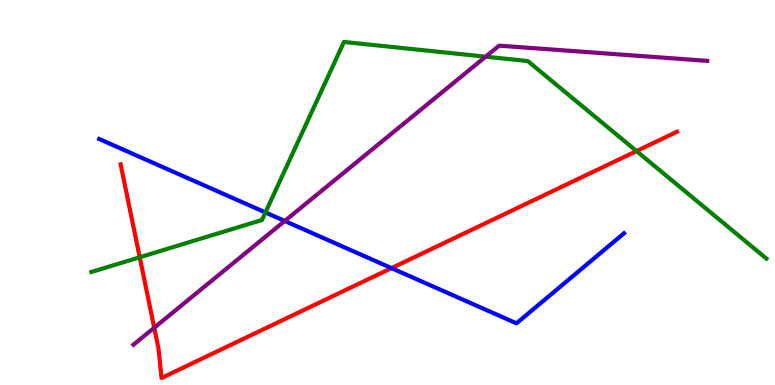[{'lines': ['blue', 'red'], 'intersections': [{'x': 5.05, 'y': 3.04}]}, {'lines': ['green', 'red'], 'intersections': [{'x': 1.8, 'y': 3.32}, {'x': 8.21, 'y': 6.08}]}, {'lines': ['purple', 'red'], 'intersections': [{'x': 1.99, 'y': 1.49}]}, {'lines': ['blue', 'green'], 'intersections': [{'x': 3.43, 'y': 4.48}]}, {'lines': ['blue', 'purple'], 'intersections': [{'x': 3.67, 'y': 4.26}]}, {'lines': ['green', 'purple'], 'intersections': [{'x': 6.27, 'y': 8.53}]}]